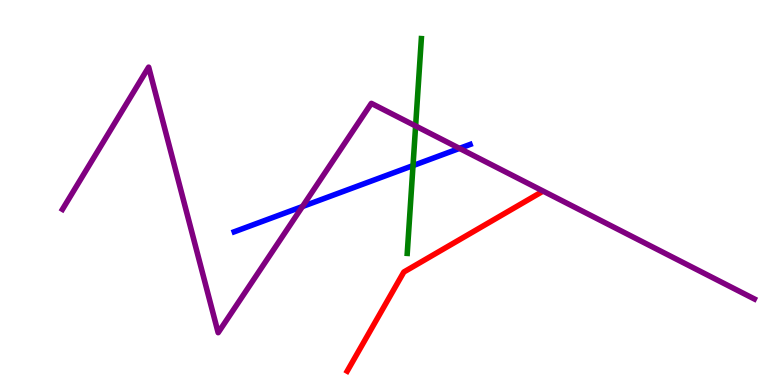[{'lines': ['blue', 'red'], 'intersections': []}, {'lines': ['green', 'red'], 'intersections': []}, {'lines': ['purple', 'red'], 'intersections': []}, {'lines': ['blue', 'green'], 'intersections': [{'x': 5.33, 'y': 5.7}]}, {'lines': ['blue', 'purple'], 'intersections': [{'x': 3.9, 'y': 4.64}, {'x': 5.93, 'y': 6.15}]}, {'lines': ['green', 'purple'], 'intersections': [{'x': 5.36, 'y': 6.73}]}]